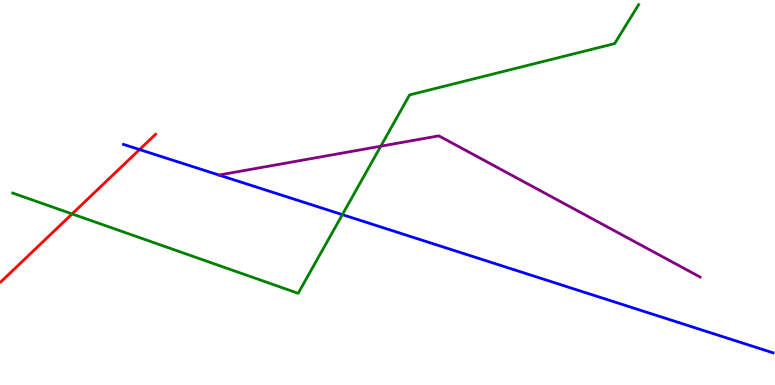[{'lines': ['blue', 'red'], 'intersections': [{'x': 1.8, 'y': 6.12}]}, {'lines': ['green', 'red'], 'intersections': [{'x': 0.93, 'y': 4.44}]}, {'lines': ['purple', 'red'], 'intersections': []}, {'lines': ['blue', 'green'], 'intersections': [{'x': 4.42, 'y': 4.43}]}, {'lines': ['blue', 'purple'], 'intersections': []}, {'lines': ['green', 'purple'], 'intersections': [{'x': 4.91, 'y': 6.2}]}]